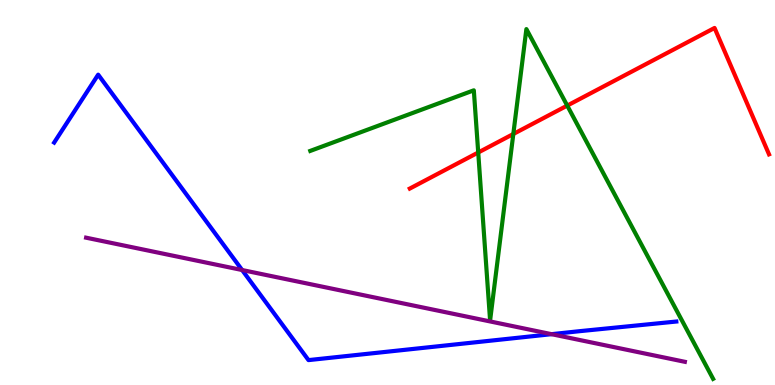[{'lines': ['blue', 'red'], 'intersections': []}, {'lines': ['green', 'red'], 'intersections': [{'x': 6.17, 'y': 6.04}, {'x': 6.62, 'y': 6.52}, {'x': 7.32, 'y': 7.26}]}, {'lines': ['purple', 'red'], 'intersections': []}, {'lines': ['blue', 'green'], 'intersections': []}, {'lines': ['blue', 'purple'], 'intersections': [{'x': 3.12, 'y': 2.99}, {'x': 7.12, 'y': 1.32}]}, {'lines': ['green', 'purple'], 'intersections': []}]